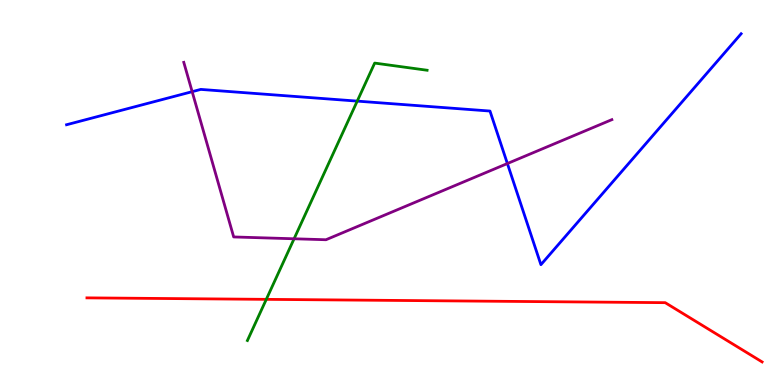[{'lines': ['blue', 'red'], 'intersections': []}, {'lines': ['green', 'red'], 'intersections': [{'x': 3.44, 'y': 2.22}]}, {'lines': ['purple', 'red'], 'intersections': []}, {'lines': ['blue', 'green'], 'intersections': [{'x': 4.61, 'y': 7.37}]}, {'lines': ['blue', 'purple'], 'intersections': [{'x': 2.48, 'y': 7.62}, {'x': 6.55, 'y': 5.75}]}, {'lines': ['green', 'purple'], 'intersections': [{'x': 3.79, 'y': 3.8}]}]